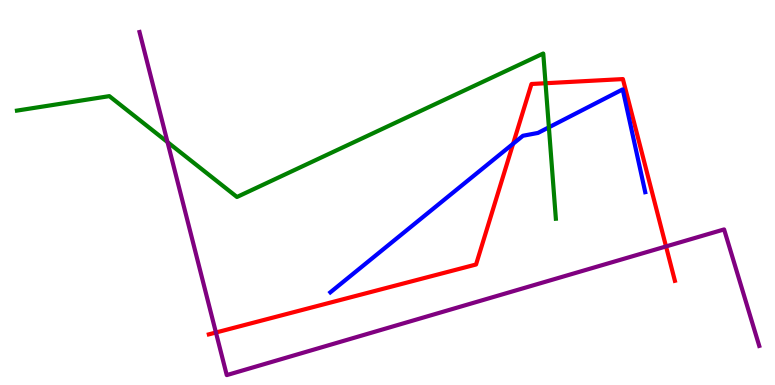[{'lines': ['blue', 'red'], 'intersections': [{'x': 6.62, 'y': 6.27}]}, {'lines': ['green', 'red'], 'intersections': [{'x': 7.04, 'y': 7.84}]}, {'lines': ['purple', 'red'], 'intersections': [{'x': 2.79, 'y': 1.36}, {'x': 8.59, 'y': 3.6}]}, {'lines': ['blue', 'green'], 'intersections': [{'x': 7.08, 'y': 6.69}]}, {'lines': ['blue', 'purple'], 'intersections': []}, {'lines': ['green', 'purple'], 'intersections': [{'x': 2.16, 'y': 6.31}]}]